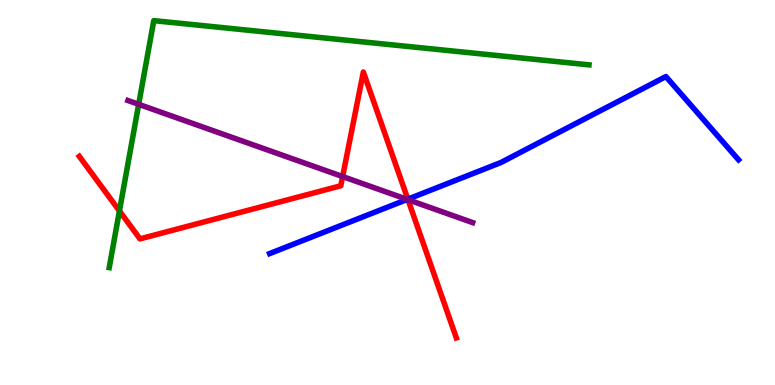[{'lines': ['blue', 'red'], 'intersections': [{'x': 5.26, 'y': 4.83}]}, {'lines': ['green', 'red'], 'intersections': [{'x': 1.54, 'y': 4.52}]}, {'lines': ['purple', 'red'], 'intersections': [{'x': 4.42, 'y': 5.41}, {'x': 5.26, 'y': 4.81}]}, {'lines': ['blue', 'green'], 'intersections': []}, {'lines': ['blue', 'purple'], 'intersections': [{'x': 5.25, 'y': 4.82}]}, {'lines': ['green', 'purple'], 'intersections': [{'x': 1.79, 'y': 7.29}]}]